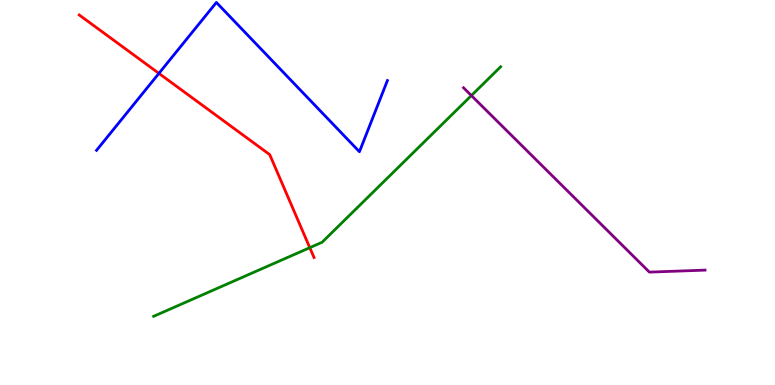[{'lines': ['blue', 'red'], 'intersections': [{'x': 2.05, 'y': 8.09}]}, {'lines': ['green', 'red'], 'intersections': [{'x': 4.0, 'y': 3.57}]}, {'lines': ['purple', 'red'], 'intersections': []}, {'lines': ['blue', 'green'], 'intersections': []}, {'lines': ['blue', 'purple'], 'intersections': []}, {'lines': ['green', 'purple'], 'intersections': [{'x': 6.08, 'y': 7.52}]}]